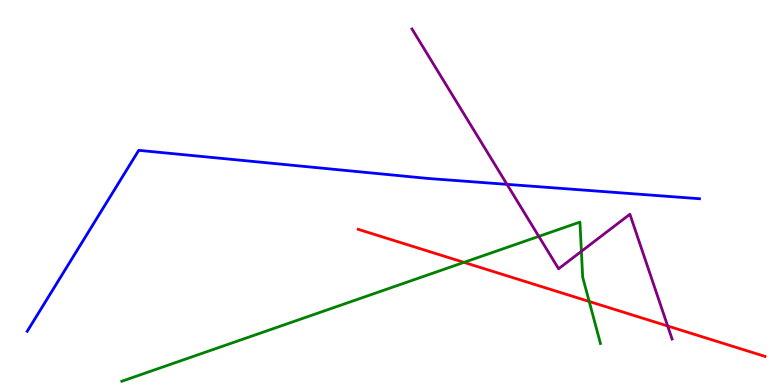[{'lines': ['blue', 'red'], 'intersections': []}, {'lines': ['green', 'red'], 'intersections': [{'x': 5.99, 'y': 3.19}, {'x': 7.6, 'y': 2.17}]}, {'lines': ['purple', 'red'], 'intersections': [{'x': 8.62, 'y': 1.53}]}, {'lines': ['blue', 'green'], 'intersections': []}, {'lines': ['blue', 'purple'], 'intersections': [{'x': 6.54, 'y': 5.21}]}, {'lines': ['green', 'purple'], 'intersections': [{'x': 6.95, 'y': 3.86}, {'x': 7.5, 'y': 3.47}]}]